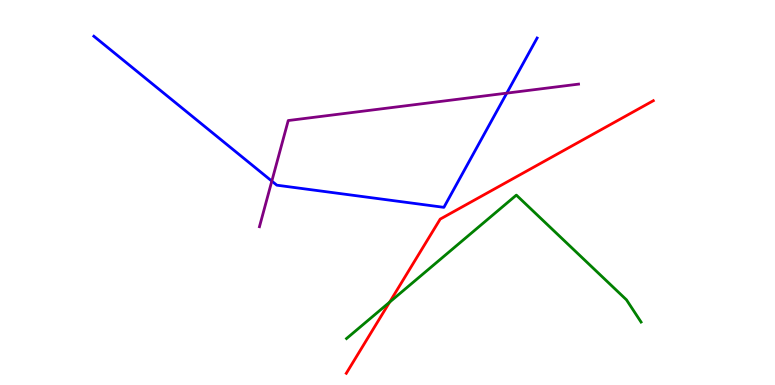[{'lines': ['blue', 'red'], 'intersections': []}, {'lines': ['green', 'red'], 'intersections': [{'x': 5.03, 'y': 2.15}]}, {'lines': ['purple', 'red'], 'intersections': []}, {'lines': ['blue', 'green'], 'intersections': []}, {'lines': ['blue', 'purple'], 'intersections': [{'x': 3.51, 'y': 5.3}, {'x': 6.54, 'y': 7.58}]}, {'lines': ['green', 'purple'], 'intersections': []}]